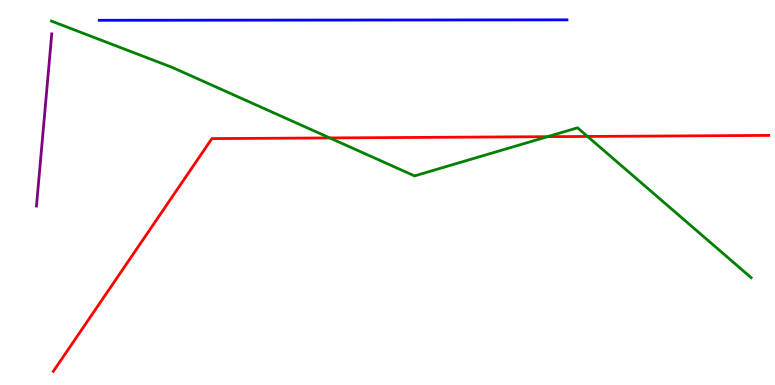[{'lines': ['blue', 'red'], 'intersections': []}, {'lines': ['green', 'red'], 'intersections': [{'x': 4.25, 'y': 6.42}, {'x': 7.06, 'y': 6.45}, {'x': 7.58, 'y': 6.46}]}, {'lines': ['purple', 'red'], 'intersections': []}, {'lines': ['blue', 'green'], 'intersections': []}, {'lines': ['blue', 'purple'], 'intersections': []}, {'lines': ['green', 'purple'], 'intersections': []}]